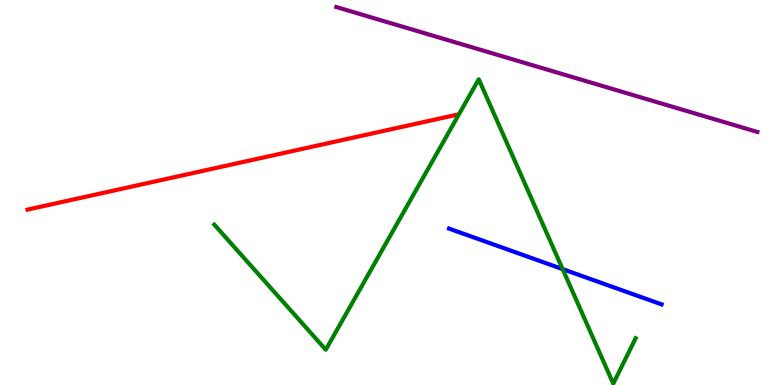[{'lines': ['blue', 'red'], 'intersections': []}, {'lines': ['green', 'red'], 'intersections': []}, {'lines': ['purple', 'red'], 'intersections': []}, {'lines': ['blue', 'green'], 'intersections': [{'x': 7.26, 'y': 3.01}]}, {'lines': ['blue', 'purple'], 'intersections': []}, {'lines': ['green', 'purple'], 'intersections': []}]